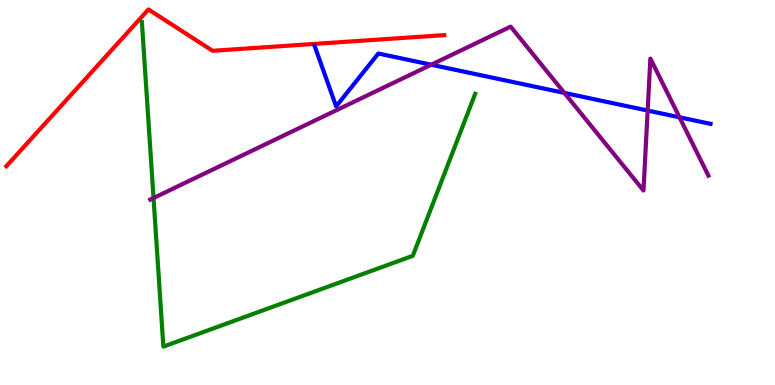[{'lines': ['blue', 'red'], 'intersections': []}, {'lines': ['green', 'red'], 'intersections': []}, {'lines': ['purple', 'red'], 'intersections': []}, {'lines': ['blue', 'green'], 'intersections': []}, {'lines': ['blue', 'purple'], 'intersections': [{'x': 5.56, 'y': 8.32}, {'x': 7.28, 'y': 7.59}, {'x': 8.36, 'y': 7.13}, {'x': 8.77, 'y': 6.95}]}, {'lines': ['green', 'purple'], 'intersections': [{'x': 1.98, 'y': 4.86}]}]